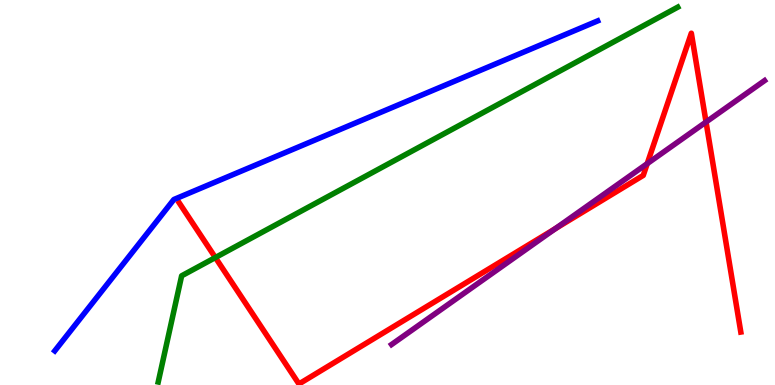[{'lines': ['blue', 'red'], 'intersections': []}, {'lines': ['green', 'red'], 'intersections': [{'x': 2.78, 'y': 3.31}]}, {'lines': ['purple', 'red'], 'intersections': [{'x': 7.17, 'y': 4.06}, {'x': 8.35, 'y': 5.75}, {'x': 9.11, 'y': 6.83}]}, {'lines': ['blue', 'green'], 'intersections': []}, {'lines': ['blue', 'purple'], 'intersections': []}, {'lines': ['green', 'purple'], 'intersections': []}]